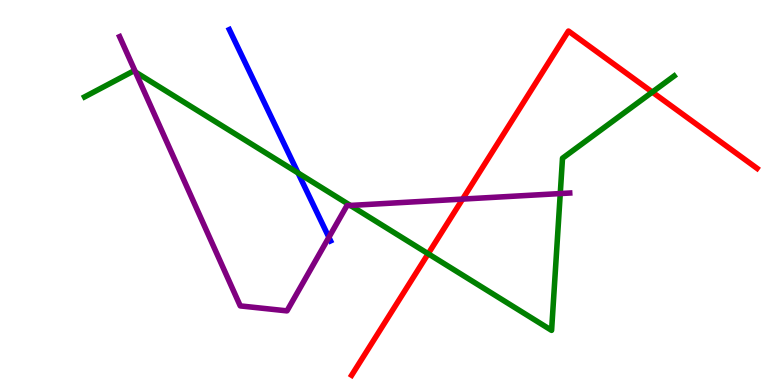[{'lines': ['blue', 'red'], 'intersections': []}, {'lines': ['green', 'red'], 'intersections': [{'x': 5.52, 'y': 3.41}, {'x': 8.42, 'y': 7.61}]}, {'lines': ['purple', 'red'], 'intersections': [{'x': 5.97, 'y': 4.83}]}, {'lines': ['blue', 'green'], 'intersections': [{'x': 3.85, 'y': 5.51}]}, {'lines': ['blue', 'purple'], 'intersections': [{'x': 4.24, 'y': 3.84}]}, {'lines': ['green', 'purple'], 'intersections': [{'x': 1.75, 'y': 8.13}, {'x': 4.52, 'y': 4.66}, {'x': 7.23, 'y': 4.97}]}]